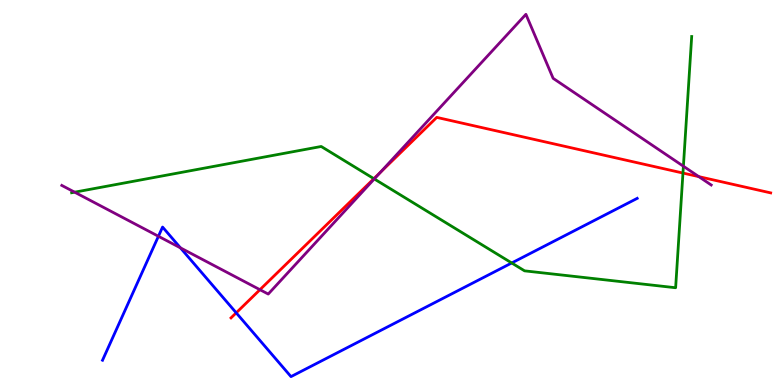[{'lines': ['blue', 'red'], 'intersections': [{'x': 3.05, 'y': 1.87}]}, {'lines': ['green', 'red'], 'intersections': [{'x': 4.82, 'y': 5.36}, {'x': 8.81, 'y': 5.51}]}, {'lines': ['purple', 'red'], 'intersections': [{'x': 3.35, 'y': 2.48}, {'x': 4.91, 'y': 5.52}, {'x': 9.02, 'y': 5.41}]}, {'lines': ['blue', 'green'], 'intersections': [{'x': 6.6, 'y': 3.17}]}, {'lines': ['blue', 'purple'], 'intersections': [{'x': 2.04, 'y': 3.86}, {'x': 2.33, 'y': 3.56}]}, {'lines': ['green', 'purple'], 'intersections': [{'x': 0.963, 'y': 5.01}, {'x': 4.83, 'y': 5.35}, {'x': 8.82, 'y': 5.68}]}]